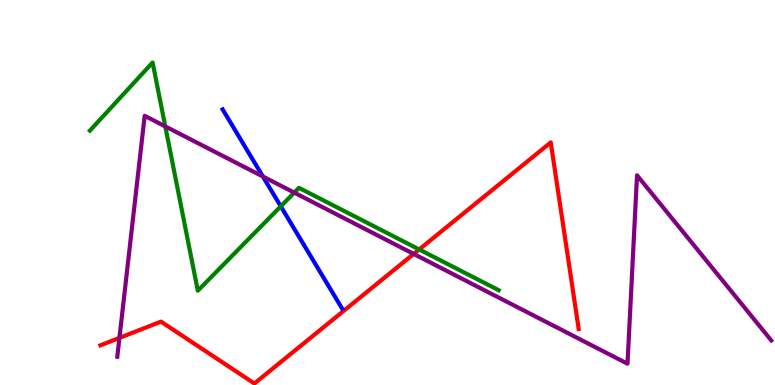[{'lines': ['blue', 'red'], 'intersections': []}, {'lines': ['green', 'red'], 'intersections': [{'x': 5.41, 'y': 3.52}]}, {'lines': ['purple', 'red'], 'intersections': [{'x': 1.54, 'y': 1.22}, {'x': 5.34, 'y': 3.4}]}, {'lines': ['blue', 'green'], 'intersections': [{'x': 3.62, 'y': 4.64}]}, {'lines': ['blue', 'purple'], 'intersections': [{'x': 3.39, 'y': 5.42}]}, {'lines': ['green', 'purple'], 'intersections': [{'x': 2.13, 'y': 6.72}, {'x': 3.8, 'y': 5.0}]}]